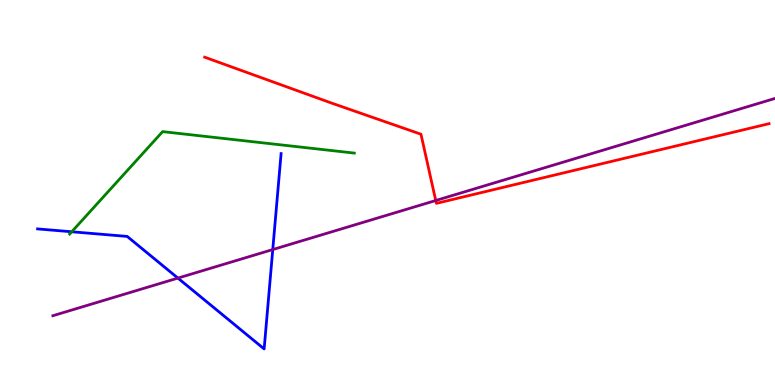[{'lines': ['blue', 'red'], 'intersections': []}, {'lines': ['green', 'red'], 'intersections': []}, {'lines': ['purple', 'red'], 'intersections': [{'x': 5.62, 'y': 4.79}]}, {'lines': ['blue', 'green'], 'intersections': [{'x': 0.926, 'y': 3.98}]}, {'lines': ['blue', 'purple'], 'intersections': [{'x': 2.3, 'y': 2.78}, {'x': 3.52, 'y': 3.52}]}, {'lines': ['green', 'purple'], 'intersections': []}]